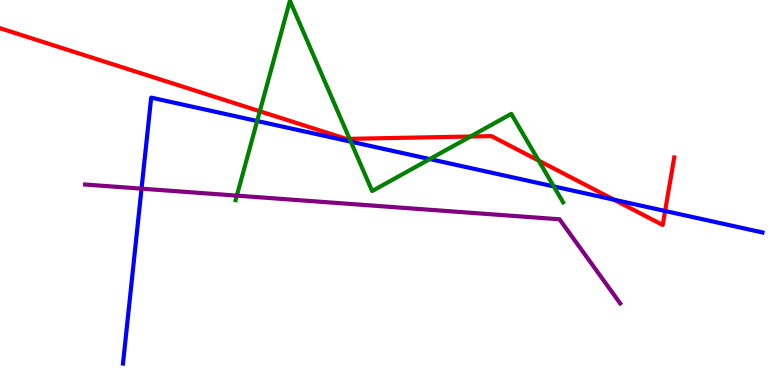[{'lines': ['blue', 'red'], 'intersections': [{'x': 7.92, 'y': 4.81}, {'x': 8.58, 'y': 4.52}]}, {'lines': ['green', 'red'], 'intersections': [{'x': 3.35, 'y': 7.11}, {'x': 4.51, 'y': 6.39}, {'x': 6.07, 'y': 6.45}, {'x': 6.95, 'y': 5.83}]}, {'lines': ['purple', 'red'], 'intersections': []}, {'lines': ['blue', 'green'], 'intersections': [{'x': 3.32, 'y': 6.86}, {'x': 4.53, 'y': 6.32}, {'x': 5.55, 'y': 5.87}, {'x': 7.15, 'y': 5.16}]}, {'lines': ['blue', 'purple'], 'intersections': [{'x': 1.83, 'y': 5.1}]}, {'lines': ['green', 'purple'], 'intersections': [{'x': 3.06, 'y': 4.92}]}]